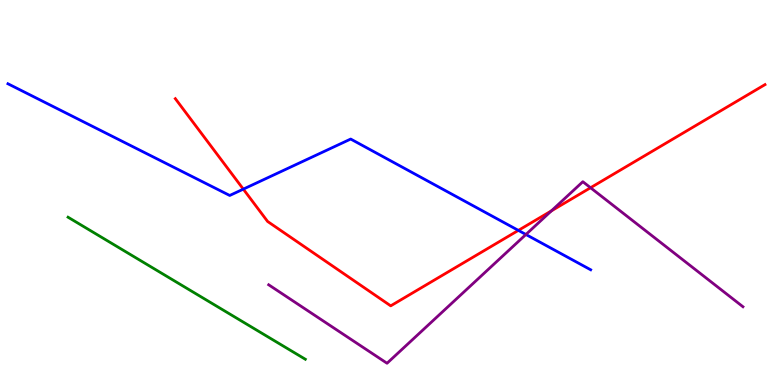[{'lines': ['blue', 'red'], 'intersections': [{'x': 3.14, 'y': 5.09}, {'x': 6.69, 'y': 4.02}]}, {'lines': ['green', 'red'], 'intersections': []}, {'lines': ['purple', 'red'], 'intersections': [{'x': 7.11, 'y': 4.52}, {'x': 7.62, 'y': 5.12}]}, {'lines': ['blue', 'green'], 'intersections': []}, {'lines': ['blue', 'purple'], 'intersections': [{'x': 6.79, 'y': 3.91}]}, {'lines': ['green', 'purple'], 'intersections': []}]